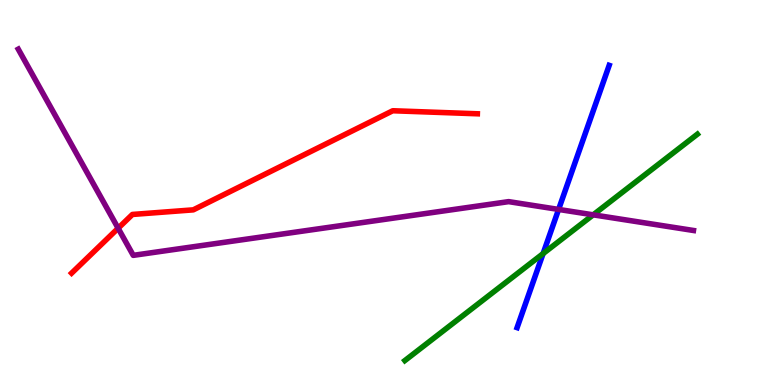[{'lines': ['blue', 'red'], 'intersections': []}, {'lines': ['green', 'red'], 'intersections': []}, {'lines': ['purple', 'red'], 'intersections': [{'x': 1.52, 'y': 4.07}]}, {'lines': ['blue', 'green'], 'intersections': [{'x': 7.01, 'y': 3.41}]}, {'lines': ['blue', 'purple'], 'intersections': [{'x': 7.21, 'y': 4.56}]}, {'lines': ['green', 'purple'], 'intersections': [{'x': 7.65, 'y': 4.42}]}]